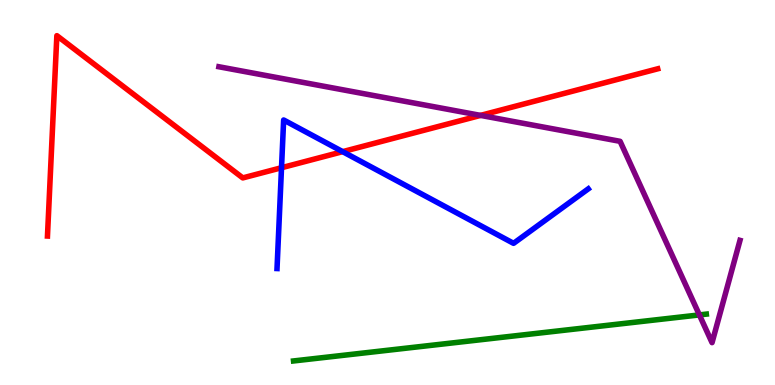[{'lines': ['blue', 'red'], 'intersections': [{'x': 3.63, 'y': 5.64}, {'x': 4.42, 'y': 6.06}]}, {'lines': ['green', 'red'], 'intersections': []}, {'lines': ['purple', 'red'], 'intersections': [{'x': 6.2, 'y': 7.0}]}, {'lines': ['blue', 'green'], 'intersections': []}, {'lines': ['blue', 'purple'], 'intersections': []}, {'lines': ['green', 'purple'], 'intersections': [{'x': 9.02, 'y': 1.82}]}]